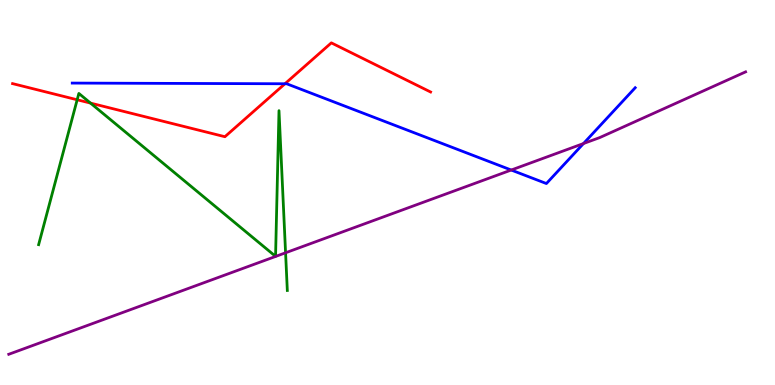[{'lines': ['blue', 'red'], 'intersections': [{'x': 3.68, 'y': 7.82}]}, {'lines': ['green', 'red'], 'intersections': [{'x': 0.996, 'y': 7.41}, {'x': 1.17, 'y': 7.32}]}, {'lines': ['purple', 'red'], 'intersections': []}, {'lines': ['blue', 'green'], 'intersections': []}, {'lines': ['blue', 'purple'], 'intersections': [{'x': 6.6, 'y': 5.58}, {'x': 7.53, 'y': 6.27}]}, {'lines': ['green', 'purple'], 'intersections': [{'x': 3.68, 'y': 3.43}]}]